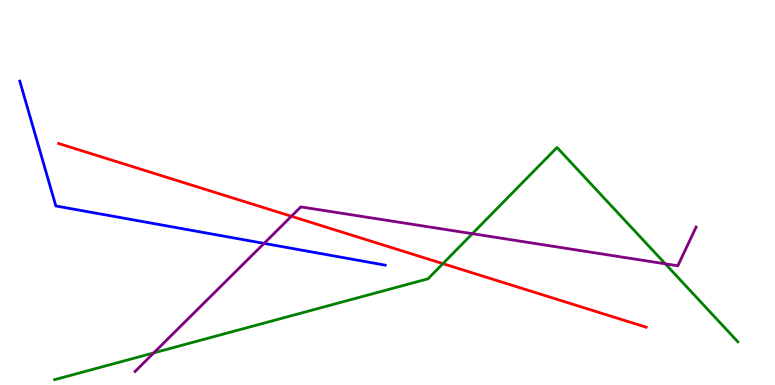[{'lines': ['blue', 'red'], 'intersections': []}, {'lines': ['green', 'red'], 'intersections': [{'x': 5.71, 'y': 3.15}]}, {'lines': ['purple', 'red'], 'intersections': [{'x': 3.76, 'y': 4.38}]}, {'lines': ['blue', 'green'], 'intersections': []}, {'lines': ['blue', 'purple'], 'intersections': [{'x': 3.41, 'y': 3.68}]}, {'lines': ['green', 'purple'], 'intersections': [{'x': 1.98, 'y': 0.834}, {'x': 6.09, 'y': 3.93}, {'x': 8.58, 'y': 3.15}]}]